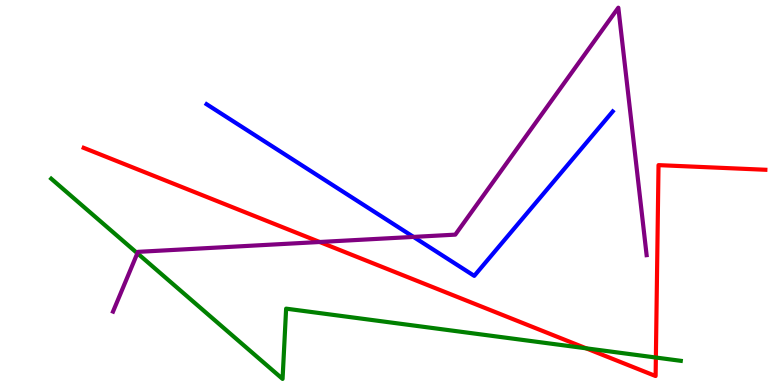[{'lines': ['blue', 'red'], 'intersections': []}, {'lines': ['green', 'red'], 'intersections': [{'x': 7.56, 'y': 0.953}, {'x': 8.46, 'y': 0.714}]}, {'lines': ['purple', 'red'], 'intersections': [{'x': 4.12, 'y': 3.71}]}, {'lines': ['blue', 'green'], 'intersections': []}, {'lines': ['blue', 'purple'], 'intersections': [{'x': 5.34, 'y': 3.85}]}, {'lines': ['green', 'purple'], 'intersections': [{'x': 1.77, 'y': 3.42}]}]